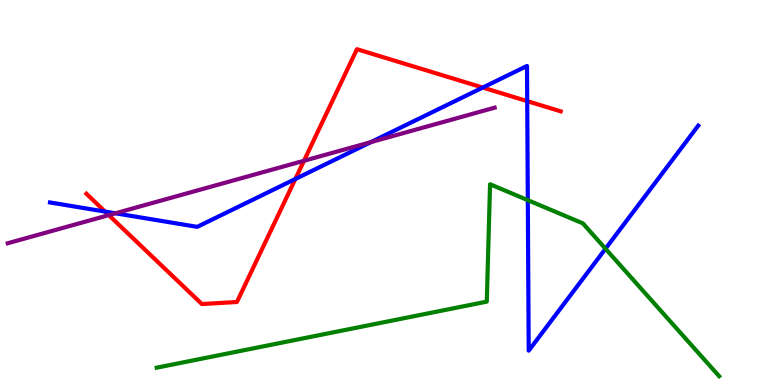[{'lines': ['blue', 'red'], 'intersections': [{'x': 1.36, 'y': 4.5}, {'x': 3.81, 'y': 5.35}, {'x': 6.23, 'y': 7.73}, {'x': 6.8, 'y': 7.37}]}, {'lines': ['green', 'red'], 'intersections': []}, {'lines': ['purple', 'red'], 'intersections': [{'x': 1.4, 'y': 4.41}, {'x': 3.92, 'y': 5.82}]}, {'lines': ['blue', 'green'], 'intersections': [{'x': 6.81, 'y': 4.8}, {'x': 7.81, 'y': 3.54}]}, {'lines': ['blue', 'purple'], 'intersections': [{'x': 1.49, 'y': 4.46}, {'x': 4.79, 'y': 6.31}]}, {'lines': ['green', 'purple'], 'intersections': []}]